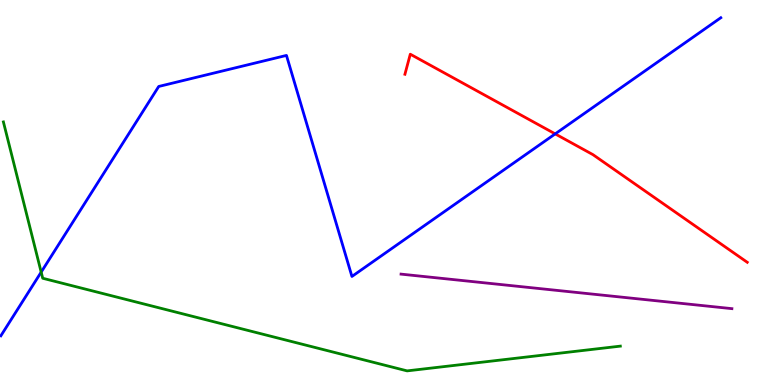[{'lines': ['blue', 'red'], 'intersections': [{'x': 7.16, 'y': 6.52}]}, {'lines': ['green', 'red'], 'intersections': []}, {'lines': ['purple', 'red'], 'intersections': []}, {'lines': ['blue', 'green'], 'intersections': [{'x': 0.531, 'y': 2.93}]}, {'lines': ['blue', 'purple'], 'intersections': []}, {'lines': ['green', 'purple'], 'intersections': []}]